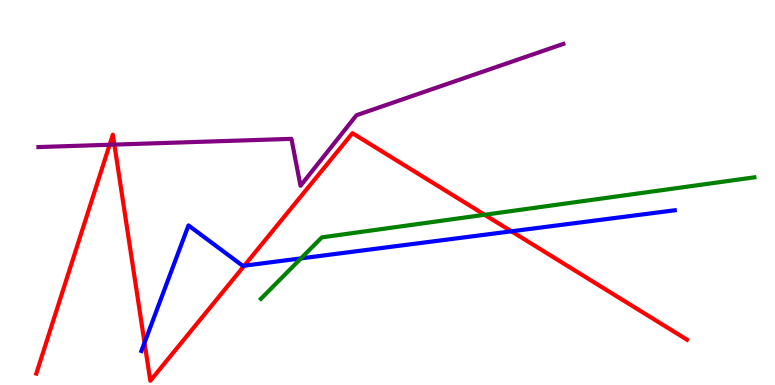[{'lines': ['blue', 'red'], 'intersections': [{'x': 1.86, 'y': 1.1}, {'x': 3.15, 'y': 3.1}, {'x': 6.6, 'y': 3.99}]}, {'lines': ['green', 'red'], 'intersections': [{'x': 6.25, 'y': 4.42}]}, {'lines': ['purple', 'red'], 'intersections': [{'x': 1.41, 'y': 6.24}, {'x': 1.48, 'y': 6.24}]}, {'lines': ['blue', 'green'], 'intersections': [{'x': 3.88, 'y': 3.29}]}, {'lines': ['blue', 'purple'], 'intersections': []}, {'lines': ['green', 'purple'], 'intersections': []}]